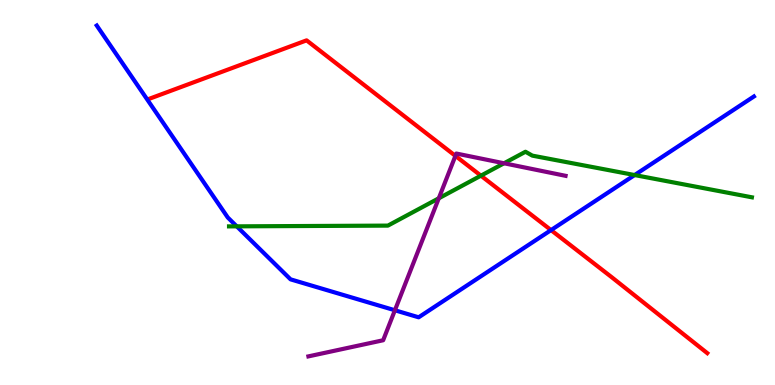[{'lines': ['blue', 'red'], 'intersections': [{'x': 7.11, 'y': 4.02}]}, {'lines': ['green', 'red'], 'intersections': [{'x': 6.21, 'y': 5.44}]}, {'lines': ['purple', 'red'], 'intersections': [{'x': 5.88, 'y': 5.95}]}, {'lines': ['blue', 'green'], 'intersections': [{'x': 3.05, 'y': 4.12}, {'x': 8.19, 'y': 5.45}]}, {'lines': ['blue', 'purple'], 'intersections': [{'x': 5.1, 'y': 1.94}]}, {'lines': ['green', 'purple'], 'intersections': [{'x': 5.66, 'y': 4.85}, {'x': 6.5, 'y': 5.76}]}]